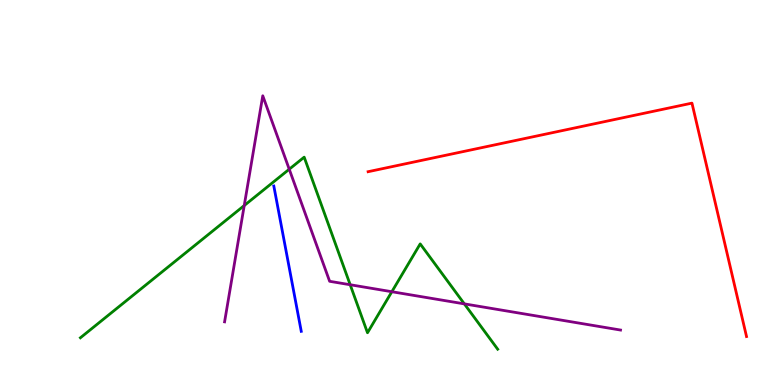[{'lines': ['blue', 'red'], 'intersections': []}, {'lines': ['green', 'red'], 'intersections': []}, {'lines': ['purple', 'red'], 'intersections': []}, {'lines': ['blue', 'green'], 'intersections': []}, {'lines': ['blue', 'purple'], 'intersections': []}, {'lines': ['green', 'purple'], 'intersections': [{'x': 3.15, 'y': 4.66}, {'x': 3.73, 'y': 5.6}, {'x': 4.52, 'y': 2.6}, {'x': 5.06, 'y': 2.42}, {'x': 5.99, 'y': 2.11}]}]